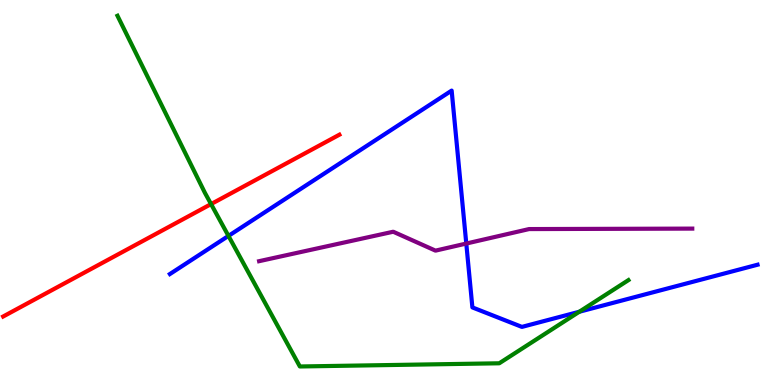[{'lines': ['blue', 'red'], 'intersections': []}, {'lines': ['green', 'red'], 'intersections': [{'x': 2.72, 'y': 4.7}]}, {'lines': ['purple', 'red'], 'intersections': []}, {'lines': ['blue', 'green'], 'intersections': [{'x': 2.95, 'y': 3.87}, {'x': 7.47, 'y': 1.9}]}, {'lines': ['blue', 'purple'], 'intersections': [{'x': 6.02, 'y': 3.67}]}, {'lines': ['green', 'purple'], 'intersections': []}]